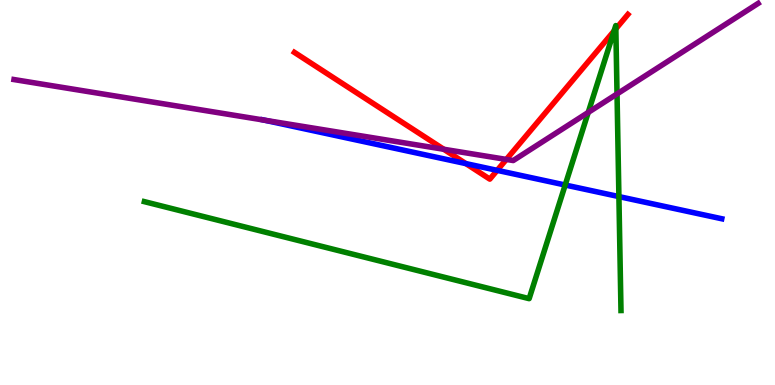[{'lines': ['blue', 'red'], 'intersections': [{'x': 6.01, 'y': 5.75}, {'x': 6.42, 'y': 5.58}]}, {'lines': ['green', 'red'], 'intersections': [{'x': 7.92, 'y': 9.2}, {'x': 7.95, 'y': 9.25}]}, {'lines': ['purple', 'red'], 'intersections': [{'x': 5.73, 'y': 6.12}, {'x': 6.53, 'y': 5.86}]}, {'lines': ['blue', 'green'], 'intersections': [{'x': 7.29, 'y': 5.19}, {'x': 7.99, 'y': 4.89}]}, {'lines': ['blue', 'purple'], 'intersections': [{'x': 3.41, 'y': 6.88}]}, {'lines': ['green', 'purple'], 'intersections': [{'x': 7.59, 'y': 7.08}, {'x': 7.96, 'y': 7.56}]}]